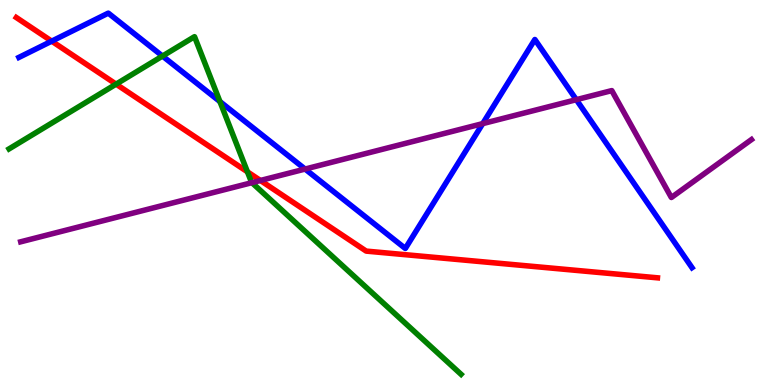[{'lines': ['blue', 'red'], 'intersections': [{'x': 0.667, 'y': 8.93}]}, {'lines': ['green', 'red'], 'intersections': [{'x': 1.5, 'y': 7.81}, {'x': 3.19, 'y': 5.54}]}, {'lines': ['purple', 'red'], 'intersections': [{'x': 3.36, 'y': 5.31}]}, {'lines': ['blue', 'green'], 'intersections': [{'x': 2.1, 'y': 8.54}, {'x': 2.84, 'y': 7.36}]}, {'lines': ['blue', 'purple'], 'intersections': [{'x': 3.94, 'y': 5.61}, {'x': 6.23, 'y': 6.79}, {'x': 7.44, 'y': 7.41}]}, {'lines': ['green', 'purple'], 'intersections': [{'x': 3.25, 'y': 5.26}]}]